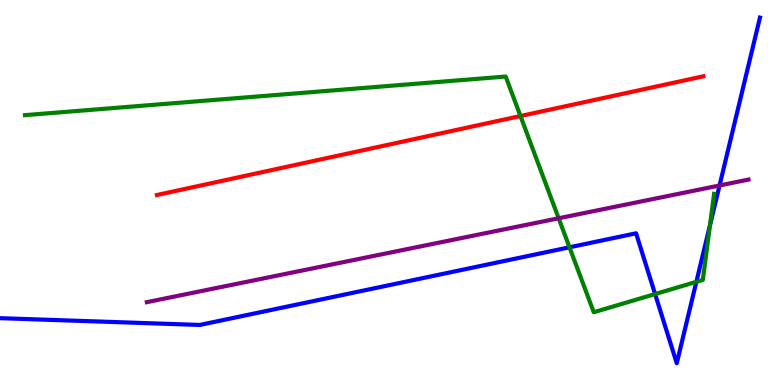[{'lines': ['blue', 'red'], 'intersections': []}, {'lines': ['green', 'red'], 'intersections': [{'x': 6.72, 'y': 6.99}]}, {'lines': ['purple', 'red'], 'intersections': []}, {'lines': ['blue', 'green'], 'intersections': [{'x': 7.35, 'y': 3.58}, {'x': 8.45, 'y': 2.36}, {'x': 8.99, 'y': 2.68}, {'x': 9.16, 'y': 4.15}]}, {'lines': ['blue', 'purple'], 'intersections': [{'x': 9.28, 'y': 5.18}]}, {'lines': ['green', 'purple'], 'intersections': [{'x': 7.21, 'y': 4.33}]}]